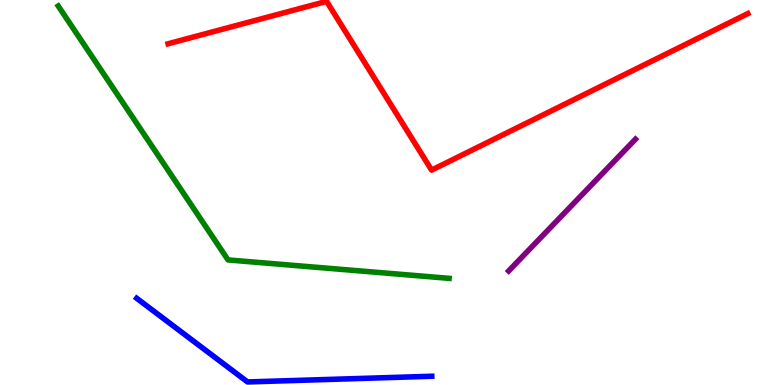[{'lines': ['blue', 'red'], 'intersections': []}, {'lines': ['green', 'red'], 'intersections': []}, {'lines': ['purple', 'red'], 'intersections': []}, {'lines': ['blue', 'green'], 'intersections': []}, {'lines': ['blue', 'purple'], 'intersections': []}, {'lines': ['green', 'purple'], 'intersections': []}]